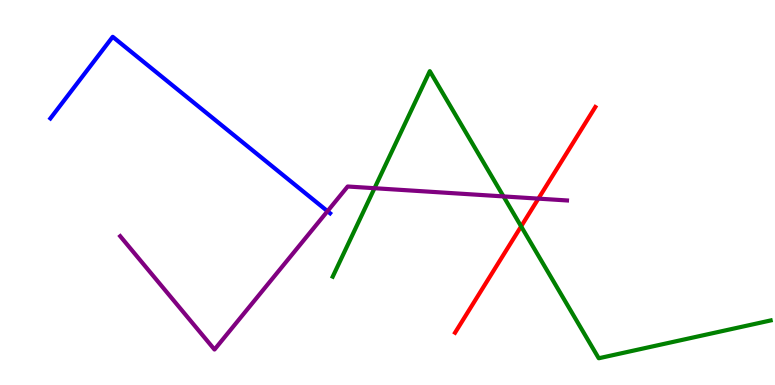[{'lines': ['blue', 'red'], 'intersections': []}, {'lines': ['green', 'red'], 'intersections': [{'x': 6.72, 'y': 4.12}]}, {'lines': ['purple', 'red'], 'intersections': [{'x': 6.95, 'y': 4.84}]}, {'lines': ['blue', 'green'], 'intersections': []}, {'lines': ['blue', 'purple'], 'intersections': [{'x': 4.23, 'y': 4.51}]}, {'lines': ['green', 'purple'], 'intersections': [{'x': 4.83, 'y': 5.11}, {'x': 6.5, 'y': 4.9}]}]